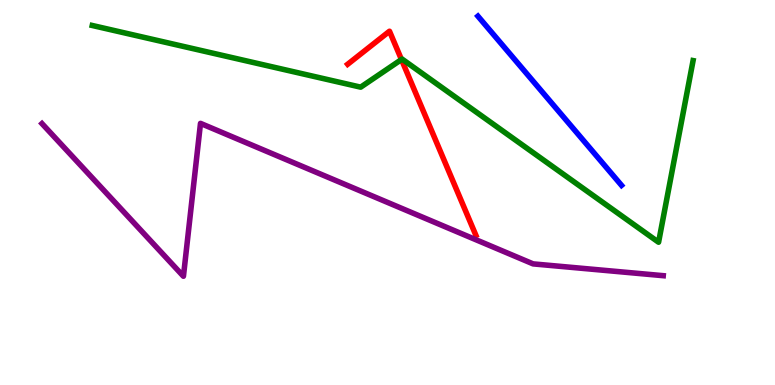[{'lines': ['blue', 'red'], 'intersections': []}, {'lines': ['green', 'red'], 'intersections': [{'x': 5.18, 'y': 8.45}]}, {'lines': ['purple', 'red'], 'intersections': []}, {'lines': ['blue', 'green'], 'intersections': []}, {'lines': ['blue', 'purple'], 'intersections': []}, {'lines': ['green', 'purple'], 'intersections': []}]